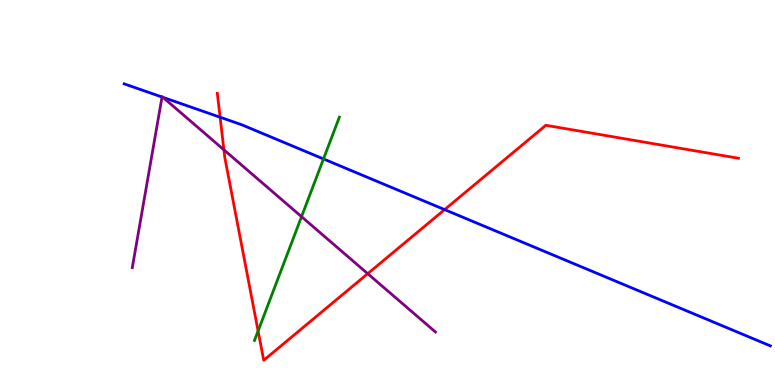[{'lines': ['blue', 'red'], 'intersections': [{'x': 2.84, 'y': 6.96}, {'x': 5.74, 'y': 4.56}]}, {'lines': ['green', 'red'], 'intersections': [{'x': 3.33, 'y': 1.4}]}, {'lines': ['purple', 'red'], 'intersections': [{'x': 2.89, 'y': 6.11}, {'x': 4.74, 'y': 2.89}]}, {'lines': ['blue', 'green'], 'intersections': [{'x': 4.17, 'y': 5.87}]}, {'lines': ['blue', 'purple'], 'intersections': [{'x': 2.09, 'y': 7.48}, {'x': 2.1, 'y': 7.47}]}, {'lines': ['green', 'purple'], 'intersections': [{'x': 3.89, 'y': 4.37}]}]